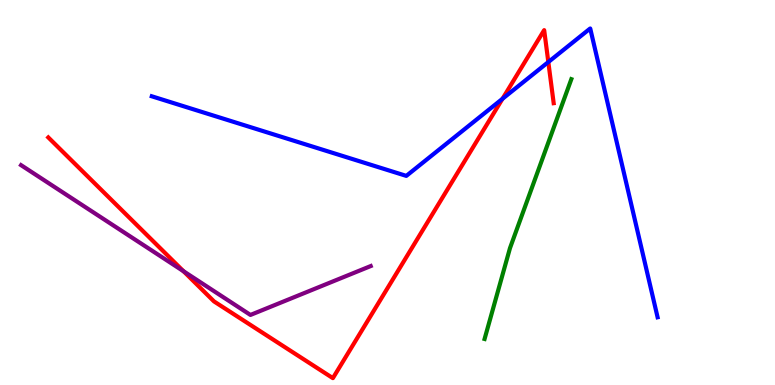[{'lines': ['blue', 'red'], 'intersections': [{'x': 6.48, 'y': 7.43}, {'x': 7.08, 'y': 8.39}]}, {'lines': ['green', 'red'], 'intersections': []}, {'lines': ['purple', 'red'], 'intersections': [{'x': 2.37, 'y': 2.96}]}, {'lines': ['blue', 'green'], 'intersections': []}, {'lines': ['blue', 'purple'], 'intersections': []}, {'lines': ['green', 'purple'], 'intersections': []}]